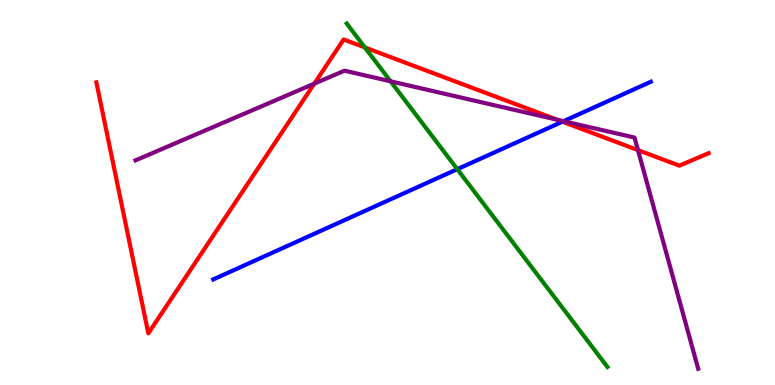[{'lines': ['blue', 'red'], 'intersections': [{'x': 7.26, 'y': 6.84}]}, {'lines': ['green', 'red'], 'intersections': [{'x': 4.71, 'y': 8.77}]}, {'lines': ['purple', 'red'], 'intersections': [{'x': 4.06, 'y': 7.83}, {'x': 7.19, 'y': 6.89}, {'x': 8.23, 'y': 6.1}]}, {'lines': ['blue', 'green'], 'intersections': [{'x': 5.9, 'y': 5.61}]}, {'lines': ['blue', 'purple'], 'intersections': [{'x': 7.27, 'y': 6.85}]}, {'lines': ['green', 'purple'], 'intersections': [{'x': 5.04, 'y': 7.89}]}]